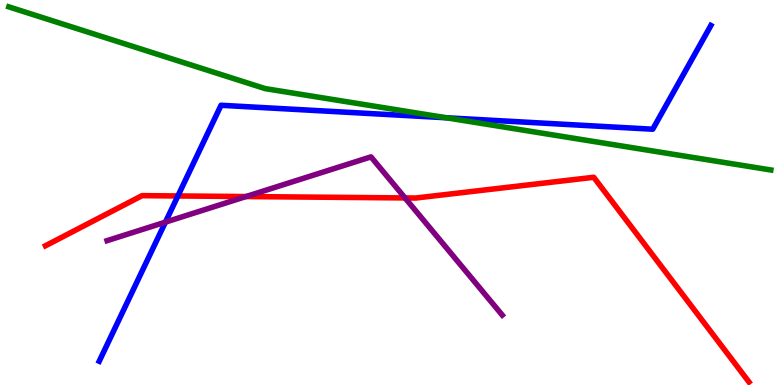[{'lines': ['blue', 'red'], 'intersections': [{'x': 2.3, 'y': 4.91}]}, {'lines': ['green', 'red'], 'intersections': []}, {'lines': ['purple', 'red'], 'intersections': [{'x': 3.17, 'y': 4.89}, {'x': 5.23, 'y': 4.86}]}, {'lines': ['blue', 'green'], 'intersections': [{'x': 5.76, 'y': 6.94}]}, {'lines': ['blue', 'purple'], 'intersections': [{'x': 2.13, 'y': 4.23}]}, {'lines': ['green', 'purple'], 'intersections': []}]